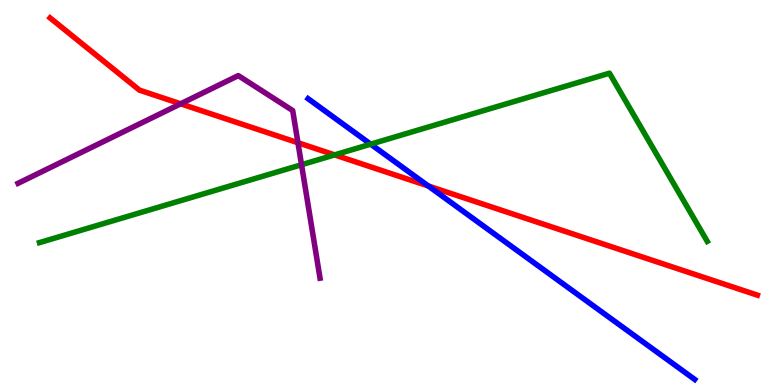[{'lines': ['blue', 'red'], 'intersections': [{'x': 5.53, 'y': 5.17}]}, {'lines': ['green', 'red'], 'intersections': [{'x': 4.32, 'y': 5.98}]}, {'lines': ['purple', 'red'], 'intersections': [{'x': 2.33, 'y': 7.3}, {'x': 3.84, 'y': 6.29}]}, {'lines': ['blue', 'green'], 'intersections': [{'x': 4.78, 'y': 6.26}]}, {'lines': ['blue', 'purple'], 'intersections': []}, {'lines': ['green', 'purple'], 'intersections': [{'x': 3.89, 'y': 5.72}]}]